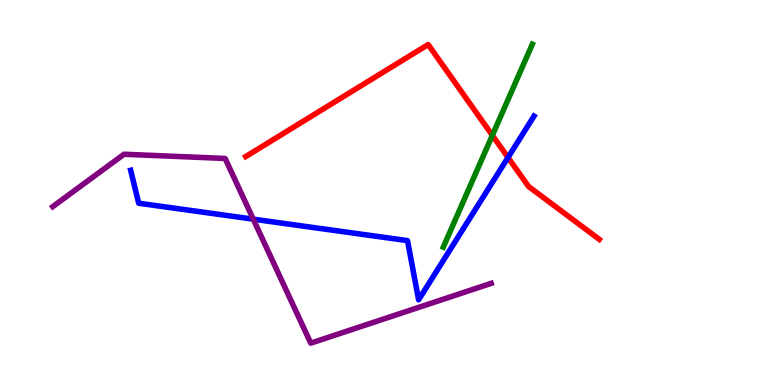[{'lines': ['blue', 'red'], 'intersections': [{'x': 6.55, 'y': 5.91}]}, {'lines': ['green', 'red'], 'intersections': [{'x': 6.35, 'y': 6.48}]}, {'lines': ['purple', 'red'], 'intersections': []}, {'lines': ['blue', 'green'], 'intersections': []}, {'lines': ['blue', 'purple'], 'intersections': [{'x': 3.27, 'y': 4.31}]}, {'lines': ['green', 'purple'], 'intersections': []}]